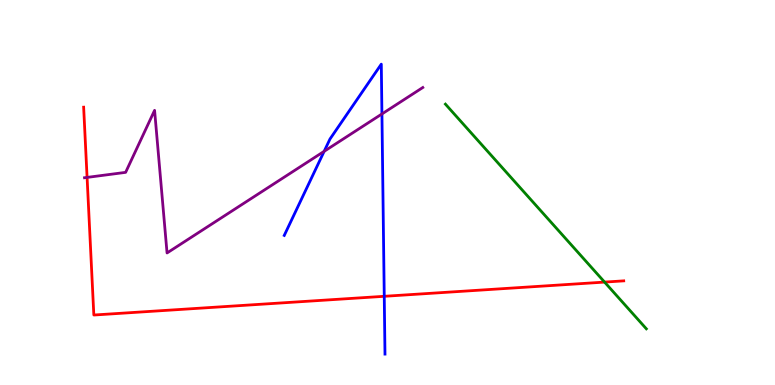[{'lines': ['blue', 'red'], 'intersections': [{'x': 4.96, 'y': 2.3}]}, {'lines': ['green', 'red'], 'intersections': [{'x': 7.8, 'y': 2.67}]}, {'lines': ['purple', 'red'], 'intersections': [{'x': 1.12, 'y': 5.39}]}, {'lines': ['blue', 'green'], 'intersections': []}, {'lines': ['blue', 'purple'], 'intersections': [{'x': 4.18, 'y': 6.07}, {'x': 4.93, 'y': 7.04}]}, {'lines': ['green', 'purple'], 'intersections': []}]